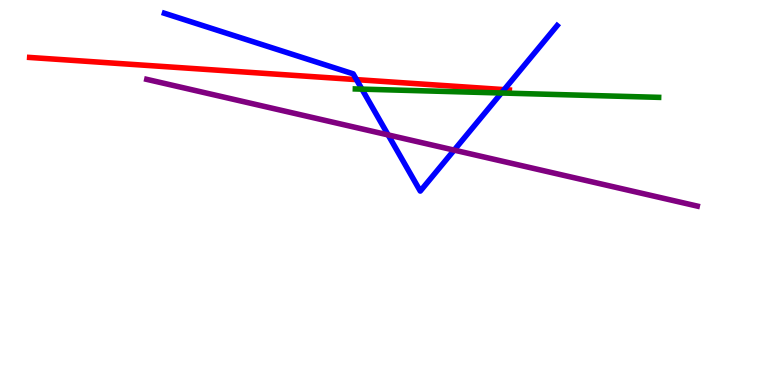[{'lines': ['blue', 'red'], 'intersections': [{'x': 4.6, 'y': 7.93}, {'x': 6.51, 'y': 7.67}]}, {'lines': ['green', 'red'], 'intersections': []}, {'lines': ['purple', 'red'], 'intersections': []}, {'lines': ['blue', 'green'], 'intersections': [{'x': 4.67, 'y': 7.68}, {'x': 6.47, 'y': 7.58}]}, {'lines': ['blue', 'purple'], 'intersections': [{'x': 5.01, 'y': 6.5}, {'x': 5.86, 'y': 6.1}]}, {'lines': ['green', 'purple'], 'intersections': []}]